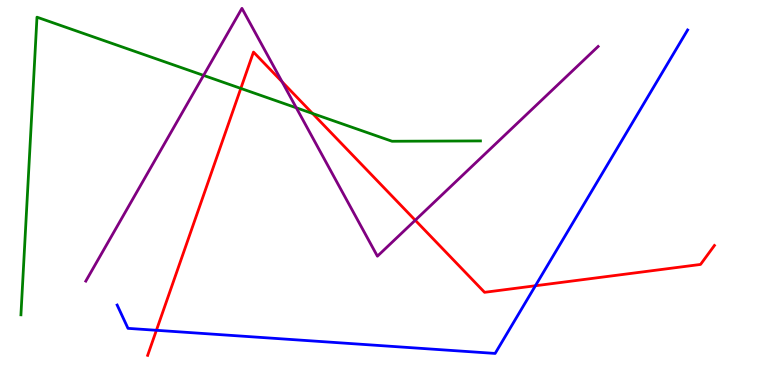[{'lines': ['blue', 'red'], 'intersections': [{'x': 2.02, 'y': 1.42}, {'x': 6.91, 'y': 2.58}]}, {'lines': ['green', 'red'], 'intersections': [{'x': 3.11, 'y': 7.7}, {'x': 4.03, 'y': 7.05}]}, {'lines': ['purple', 'red'], 'intersections': [{'x': 3.64, 'y': 7.87}, {'x': 5.36, 'y': 4.28}]}, {'lines': ['blue', 'green'], 'intersections': []}, {'lines': ['blue', 'purple'], 'intersections': []}, {'lines': ['green', 'purple'], 'intersections': [{'x': 2.63, 'y': 8.04}, {'x': 3.82, 'y': 7.2}]}]